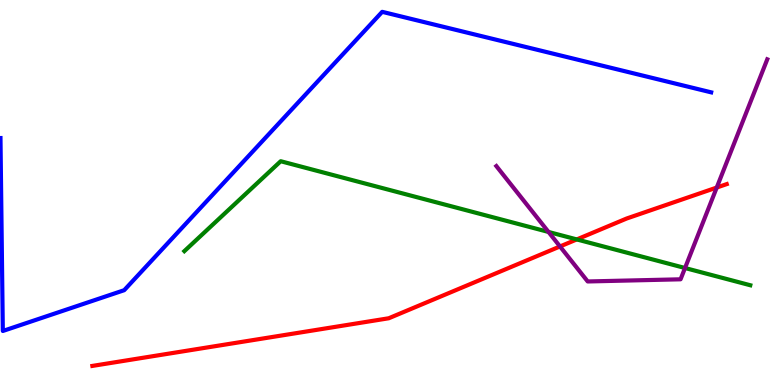[{'lines': ['blue', 'red'], 'intersections': []}, {'lines': ['green', 'red'], 'intersections': [{'x': 7.44, 'y': 3.78}]}, {'lines': ['purple', 'red'], 'intersections': [{'x': 7.23, 'y': 3.6}, {'x': 9.25, 'y': 5.13}]}, {'lines': ['blue', 'green'], 'intersections': []}, {'lines': ['blue', 'purple'], 'intersections': []}, {'lines': ['green', 'purple'], 'intersections': [{'x': 7.08, 'y': 3.98}, {'x': 8.84, 'y': 3.04}]}]